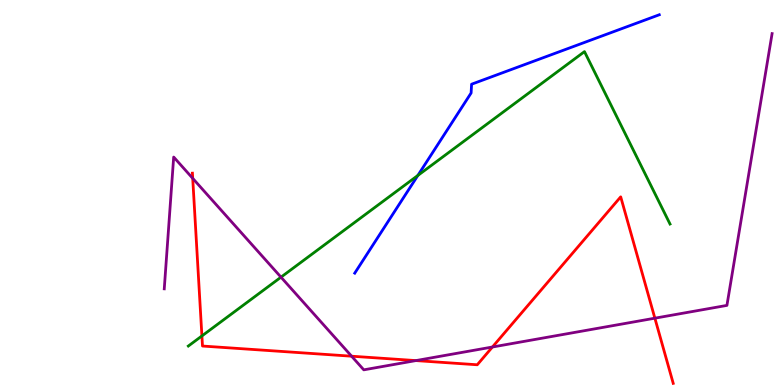[{'lines': ['blue', 'red'], 'intersections': []}, {'lines': ['green', 'red'], 'intersections': [{'x': 2.61, 'y': 1.27}]}, {'lines': ['purple', 'red'], 'intersections': [{'x': 2.49, 'y': 5.37}, {'x': 4.54, 'y': 0.748}, {'x': 5.37, 'y': 0.634}, {'x': 6.35, 'y': 0.987}, {'x': 8.45, 'y': 1.74}]}, {'lines': ['blue', 'green'], 'intersections': [{'x': 5.39, 'y': 5.44}]}, {'lines': ['blue', 'purple'], 'intersections': []}, {'lines': ['green', 'purple'], 'intersections': [{'x': 3.63, 'y': 2.8}]}]